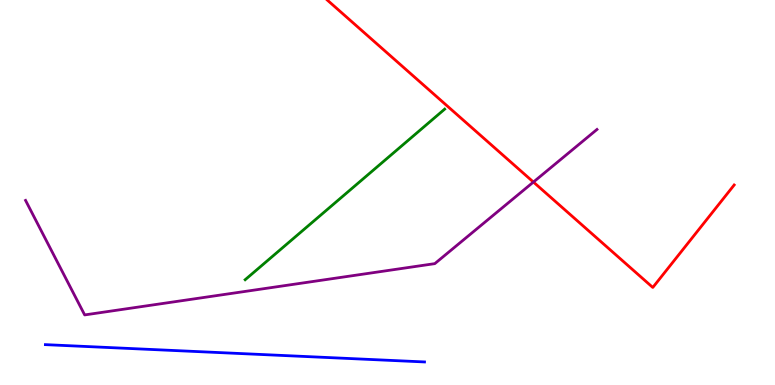[{'lines': ['blue', 'red'], 'intersections': []}, {'lines': ['green', 'red'], 'intersections': []}, {'lines': ['purple', 'red'], 'intersections': [{'x': 6.88, 'y': 5.27}]}, {'lines': ['blue', 'green'], 'intersections': []}, {'lines': ['blue', 'purple'], 'intersections': []}, {'lines': ['green', 'purple'], 'intersections': []}]